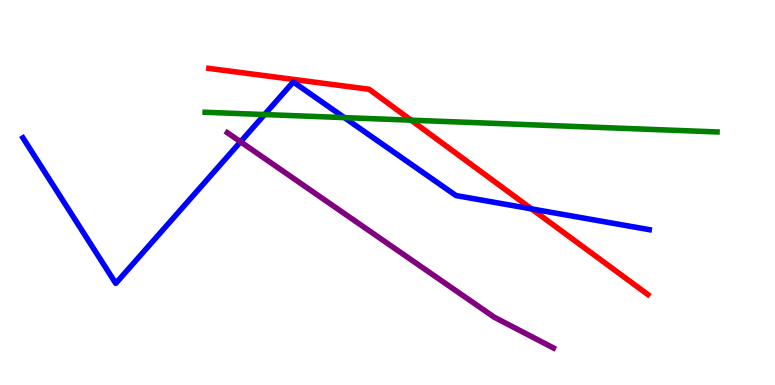[{'lines': ['blue', 'red'], 'intersections': [{'x': 6.86, 'y': 4.57}]}, {'lines': ['green', 'red'], 'intersections': [{'x': 5.3, 'y': 6.88}]}, {'lines': ['purple', 'red'], 'intersections': []}, {'lines': ['blue', 'green'], 'intersections': [{'x': 3.41, 'y': 7.02}, {'x': 4.44, 'y': 6.95}]}, {'lines': ['blue', 'purple'], 'intersections': [{'x': 3.1, 'y': 6.32}]}, {'lines': ['green', 'purple'], 'intersections': []}]